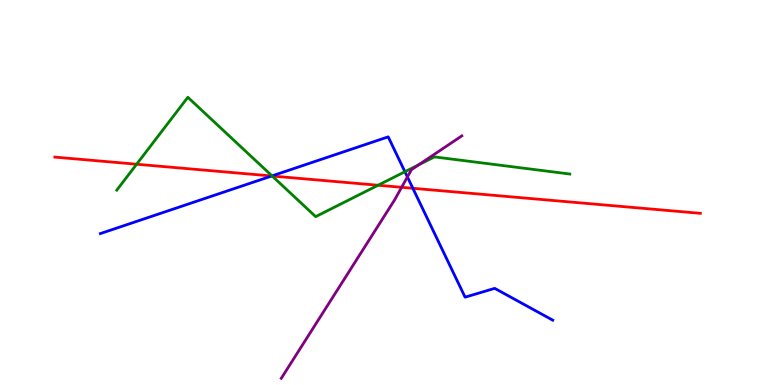[{'lines': ['blue', 'red'], 'intersections': [{'x': 3.51, 'y': 5.43}, {'x': 5.33, 'y': 5.11}]}, {'lines': ['green', 'red'], 'intersections': [{'x': 1.76, 'y': 5.73}, {'x': 3.51, 'y': 5.43}, {'x': 4.88, 'y': 5.19}]}, {'lines': ['purple', 'red'], 'intersections': [{'x': 5.18, 'y': 5.13}]}, {'lines': ['blue', 'green'], 'intersections': [{'x': 3.51, 'y': 5.43}, {'x': 5.22, 'y': 5.54}]}, {'lines': ['blue', 'purple'], 'intersections': [{'x': 5.26, 'y': 5.4}]}, {'lines': ['green', 'purple'], 'intersections': [{'x': 5.4, 'y': 5.72}]}]